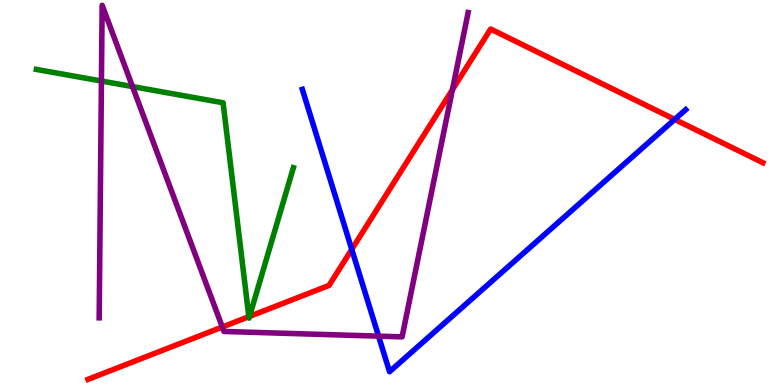[{'lines': ['blue', 'red'], 'intersections': [{'x': 4.54, 'y': 3.52}, {'x': 8.71, 'y': 6.9}]}, {'lines': ['green', 'red'], 'intersections': [{'x': 3.21, 'y': 1.77}, {'x': 3.22, 'y': 1.78}]}, {'lines': ['purple', 'red'], 'intersections': [{'x': 2.87, 'y': 1.51}, {'x': 5.84, 'y': 7.67}]}, {'lines': ['blue', 'green'], 'intersections': []}, {'lines': ['blue', 'purple'], 'intersections': [{'x': 4.88, 'y': 1.27}]}, {'lines': ['green', 'purple'], 'intersections': [{'x': 1.31, 'y': 7.9}, {'x': 1.71, 'y': 7.75}]}]